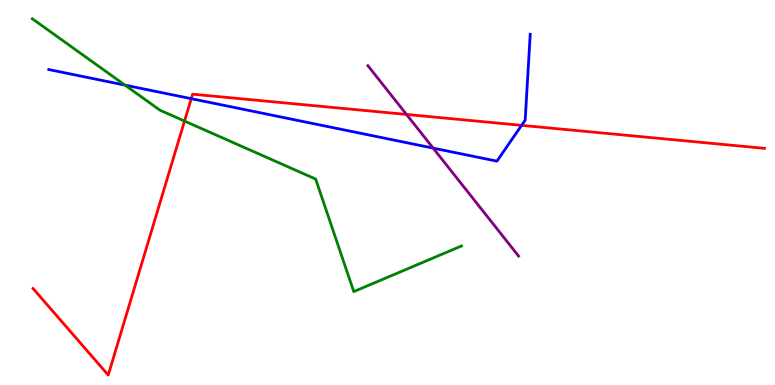[{'lines': ['blue', 'red'], 'intersections': [{'x': 2.47, 'y': 7.44}, {'x': 6.73, 'y': 6.74}]}, {'lines': ['green', 'red'], 'intersections': [{'x': 2.38, 'y': 6.86}]}, {'lines': ['purple', 'red'], 'intersections': [{'x': 5.25, 'y': 7.03}]}, {'lines': ['blue', 'green'], 'intersections': [{'x': 1.61, 'y': 7.79}]}, {'lines': ['blue', 'purple'], 'intersections': [{'x': 5.59, 'y': 6.15}]}, {'lines': ['green', 'purple'], 'intersections': []}]